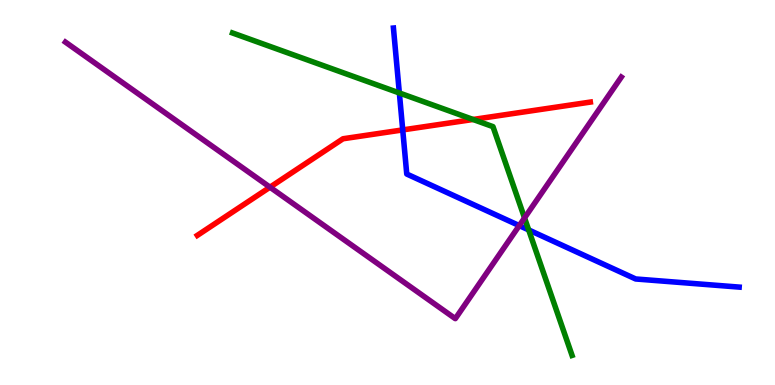[{'lines': ['blue', 'red'], 'intersections': [{'x': 5.2, 'y': 6.63}]}, {'lines': ['green', 'red'], 'intersections': [{'x': 6.1, 'y': 6.9}]}, {'lines': ['purple', 'red'], 'intersections': [{'x': 3.48, 'y': 5.14}]}, {'lines': ['blue', 'green'], 'intersections': [{'x': 5.15, 'y': 7.59}, {'x': 6.82, 'y': 4.03}]}, {'lines': ['blue', 'purple'], 'intersections': [{'x': 6.7, 'y': 4.14}]}, {'lines': ['green', 'purple'], 'intersections': [{'x': 6.77, 'y': 4.34}]}]